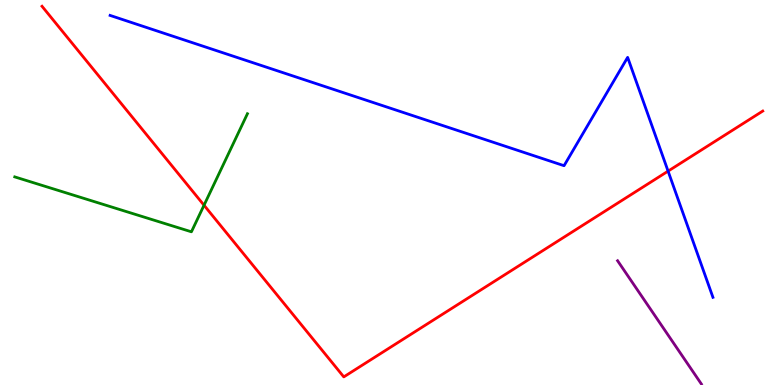[{'lines': ['blue', 'red'], 'intersections': [{'x': 8.62, 'y': 5.55}]}, {'lines': ['green', 'red'], 'intersections': [{'x': 2.63, 'y': 4.67}]}, {'lines': ['purple', 'red'], 'intersections': []}, {'lines': ['blue', 'green'], 'intersections': []}, {'lines': ['blue', 'purple'], 'intersections': []}, {'lines': ['green', 'purple'], 'intersections': []}]